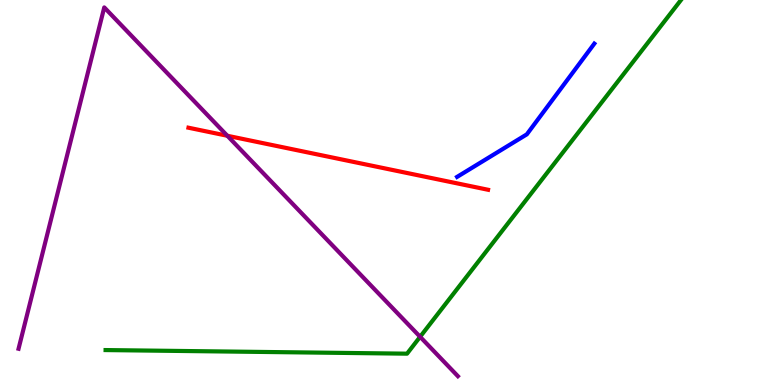[{'lines': ['blue', 'red'], 'intersections': []}, {'lines': ['green', 'red'], 'intersections': []}, {'lines': ['purple', 'red'], 'intersections': [{'x': 2.93, 'y': 6.47}]}, {'lines': ['blue', 'green'], 'intersections': []}, {'lines': ['blue', 'purple'], 'intersections': []}, {'lines': ['green', 'purple'], 'intersections': [{'x': 5.42, 'y': 1.25}]}]